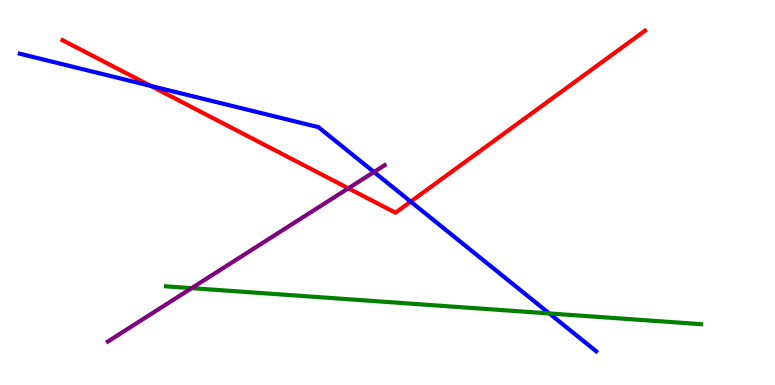[{'lines': ['blue', 'red'], 'intersections': [{'x': 1.95, 'y': 7.77}, {'x': 5.3, 'y': 4.76}]}, {'lines': ['green', 'red'], 'intersections': []}, {'lines': ['purple', 'red'], 'intersections': [{'x': 4.5, 'y': 5.11}]}, {'lines': ['blue', 'green'], 'intersections': [{'x': 7.09, 'y': 1.86}]}, {'lines': ['blue', 'purple'], 'intersections': [{'x': 4.83, 'y': 5.53}]}, {'lines': ['green', 'purple'], 'intersections': [{'x': 2.47, 'y': 2.52}]}]